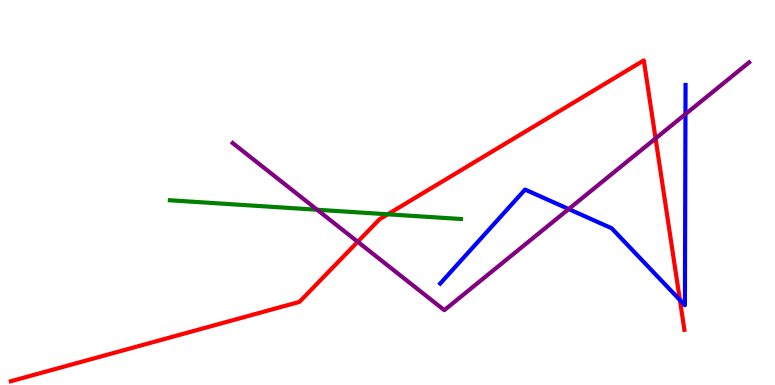[{'lines': ['blue', 'red'], 'intersections': [{'x': 8.77, 'y': 2.21}]}, {'lines': ['green', 'red'], 'intersections': [{'x': 5.0, 'y': 4.43}]}, {'lines': ['purple', 'red'], 'intersections': [{'x': 4.62, 'y': 3.72}, {'x': 8.46, 'y': 6.4}]}, {'lines': ['blue', 'green'], 'intersections': []}, {'lines': ['blue', 'purple'], 'intersections': [{'x': 7.34, 'y': 4.57}, {'x': 8.84, 'y': 7.04}]}, {'lines': ['green', 'purple'], 'intersections': [{'x': 4.09, 'y': 4.55}]}]